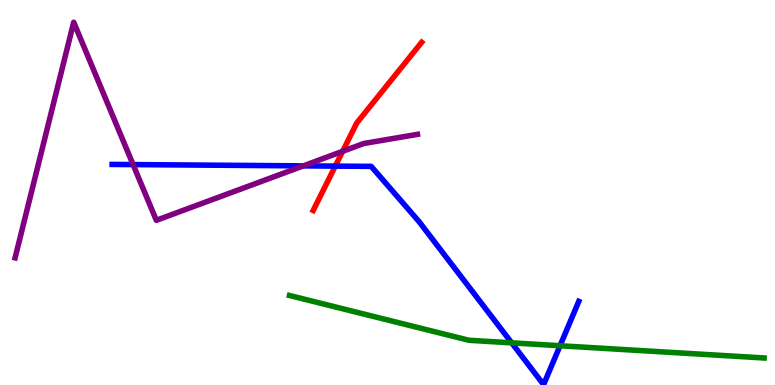[{'lines': ['blue', 'red'], 'intersections': [{'x': 4.33, 'y': 5.69}]}, {'lines': ['green', 'red'], 'intersections': []}, {'lines': ['purple', 'red'], 'intersections': [{'x': 4.42, 'y': 6.07}]}, {'lines': ['blue', 'green'], 'intersections': [{'x': 6.6, 'y': 1.1}, {'x': 7.23, 'y': 1.02}]}, {'lines': ['blue', 'purple'], 'intersections': [{'x': 1.72, 'y': 5.73}, {'x': 3.91, 'y': 5.69}]}, {'lines': ['green', 'purple'], 'intersections': []}]